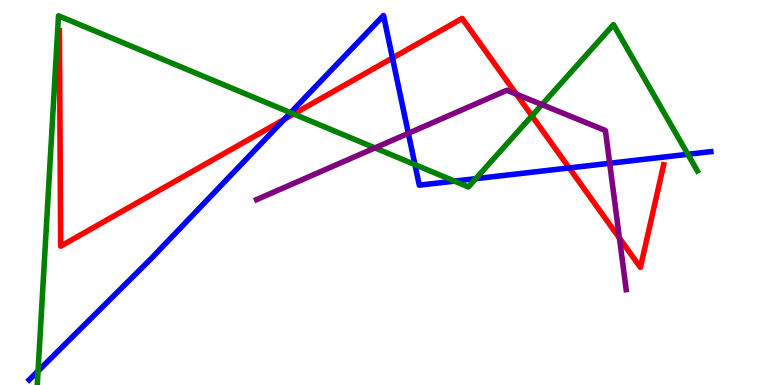[{'lines': ['blue', 'red'], 'intersections': [{'x': 3.67, 'y': 6.9}, {'x': 5.06, 'y': 8.49}, {'x': 7.34, 'y': 5.64}]}, {'lines': ['green', 'red'], 'intersections': [{'x': 3.79, 'y': 7.04}, {'x': 6.86, 'y': 6.99}]}, {'lines': ['purple', 'red'], 'intersections': [{'x': 6.66, 'y': 7.55}, {'x': 7.99, 'y': 3.82}]}, {'lines': ['blue', 'green'], 'intersections': [{'x': 0.491, 'y': 0.362}, {'x': 3.75, 'y': 7.07}, {'x': 5.35, 'y': 5.72}, {'x': 5.86, 'y': 5.3}, {'x': 6.14, 'y': 5.36}, {'x': 8.88, 'y': 5.99}]}, {'lines': ['blue', 'purple'], 'intersections': [{'x': 5.27, 'y': 6.54}, {'x': 7.87, 'y': 5.76}]}, {'lines': ['green', 'purple'], 'intersections': [{'x': 4.84, 'y': 6.16}, {'x': 6.99, 'y': 7.28}]}]